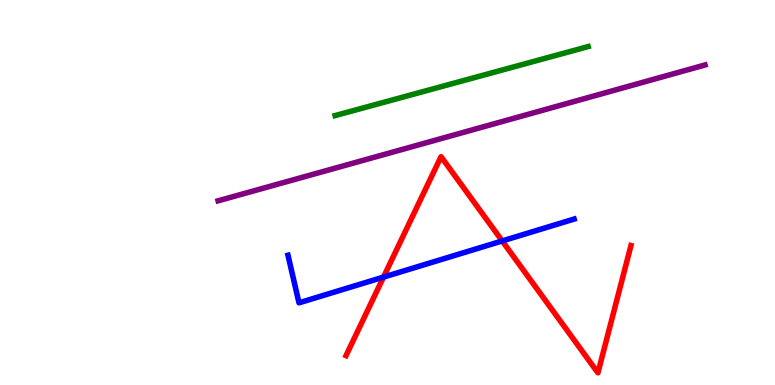[{'lines': ['blue', 'red'], 'intersections': [{'x': 4.95, 'y': 2.8}, {'x': 6.48, 'y': 3.74}]}, {'lines': ['green', 'red'], 'intersections': []}, {'lines': ['purple', 'red'], 'intersections': []}, {'lines': ['blue', 'green'], 'intersections': []}, {'lines': ['blue', 'purple'], 'intersections': []}, {'lines': ['green', 'purple'], 'intersections': []}]